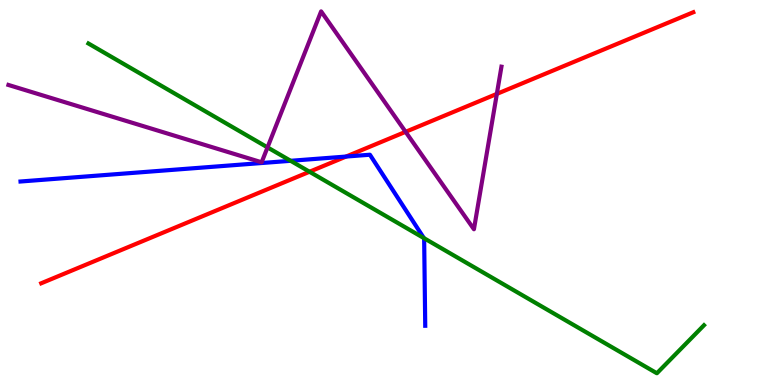[{'lines': ['blue', 'red'], 'intersections': [{'x': 4.47, 'y': 5.93}]}, {'lines': ['green', 'red'], 'intersections': [{'x': 3.99, 'y': 5.54}]}, {'lines': ['purple', 'red'], 'intersections': [{'x': 5.23, 'y': 6.58}, {'x': 6.41, 'y': 7.56}]}, {'lines': ['blue', 'green'], 'intersections': [{'x': 3.75, 'y': 5.82}, {'x': 5.47, 'y': 3.82}]}, {'lines': ['blue', 'purple'], 'intersections': []}, {'lines': ['green', 'purple'], 'intersections': [{'x': 3.45, 'y': 6.17}]}]